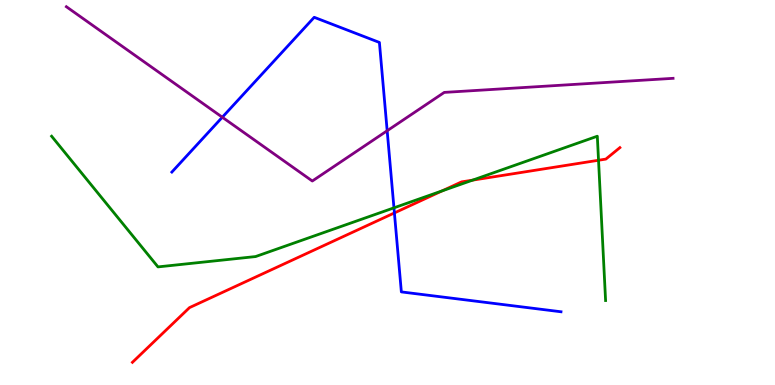[{'lines': ['blue', 'red'], 'intersections': [{'x': 5.09, 'y': 4.47}]}, {'lines': ['green', 'red'], 'intersections': [{'x': 5.71, 'y': 5.04}, {'x': 6.1, 'y': 5.32}, {'x': 7.72, 'y': 5.84}]}, {'lines': ['purple', 'red'], 'intersections': []}, {'lines': ['blue', 'green'], 'intersections': [{'x': 5.08, 'y': 4.6}]}, {'lines': ['blue', 'purple'], 'intersections': [{'x': 2.87, 'y': 6.96}, {'x': 5.0, 'y': 6.6}]}, {'lines': ['green', 'purple'], 'intersections': []}]